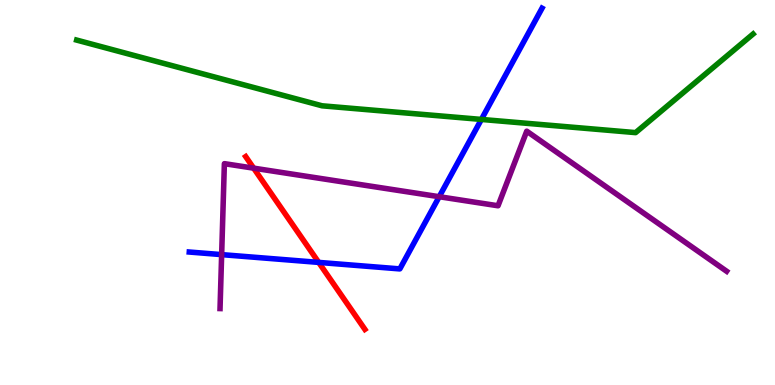[{'lines': ['blue', 'red'], 'intersections': [{'x': 4.11, 'y': 3.18}]}, {'lines': ['green', 'red'], 'intersections': []}, {'lines': ['purple', 'red'], 'intersections': [{'x': 3.27, 'y': 5.63}]}, {'lines': ['blue', 'green'], 'intersections': [{'x': 6.21, 'y': 6.9}]}, {'lines': ['blue', 'purple'], 'intersections': [{'x': 2.86, 'y': 3.39}, {'x': 5.67, 'y': 4.89}]}, {'lines': ['green', 'purple'], 'intersections': []}]